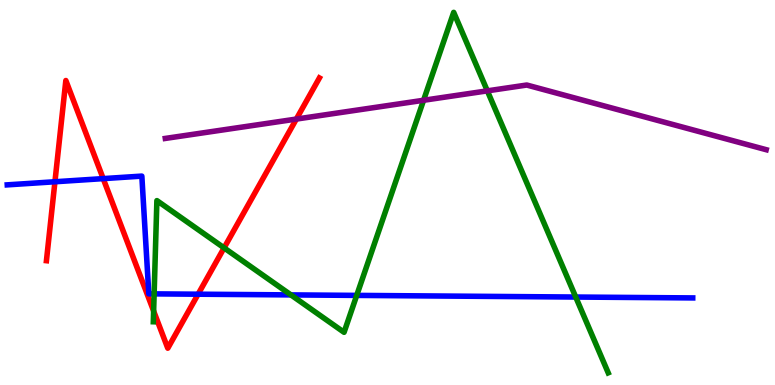[{'lines': ['blue', 'red'], 'intersections': [{'x': 0.709, 'y': 5.28}, {'x': 1.33, 'y': 5.36}, {'x': 2.56, 'y': 2.36}]}, {'lines': ['green', 'red'], 'intersections': [{'x': 1.98, 'y': 1.92}, {'x': 2.89, 'y': 3.56}]}, {'lines': ['purple', 'red'], 'intersections': [{'x': 3.82, 'y': 6.91}]}, {'lines': ['blue', 'green'], 'intersections': [{'x': 1.99, 'y': 2.37}, {'x': 3.75, 'y': 2.34}, {'x': 4.6, 'y': 2.33}, {'x': 7.43, 'y': 2.28}]}, {'lines': ['blue', 'purple'], 'intersections': []}, {'lines': ['green', 'purple'], 'intersections': [{'x': 5.47, 'y': 7.4}, {'x': 6.29, 'y': 7.64}]}]